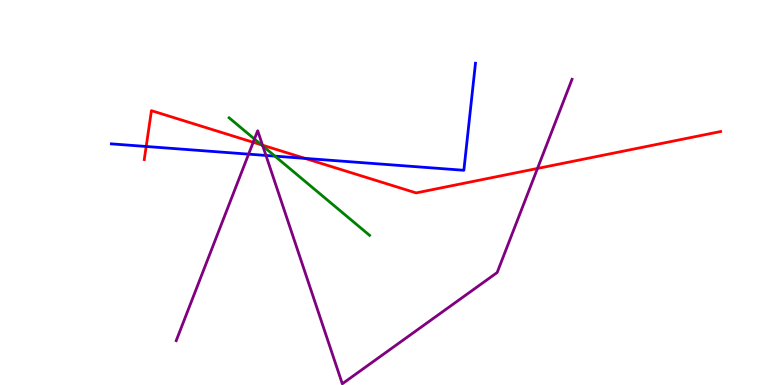[{'lines': ['blue', 'red'], 'intersections': [{'x': 1.89, 'y': 6.2}, {'x': 3.94, 'y': 5.89}]}, {'lines': ['green', 'red'], 'intersections': [{'x': 3.37, 'y': 6.24}]}, {'lines': ['purple', 'red'], 'intersections': [{'x': 3.27, 'y': 6.3}, {'x': 3.39, 'y': 6.23}, {'x': 6.94, 'y': 5.62}]}, {'lines': ['blue', 'green'], 'intersections': [{'x': 3.55, 'y': 5.94}]}, {'lines': ['blue', 'purple'], 'intersections': [{'x': 3.21, 'y': 6.0}, {'x': 3.43, 'y': 5.96}]}, {'lines': ['green', 'purple'], 'intersections': [{'x': 3.28, 'y': 6.39}, {'x': 3.39, 'y': 6.21}]}]